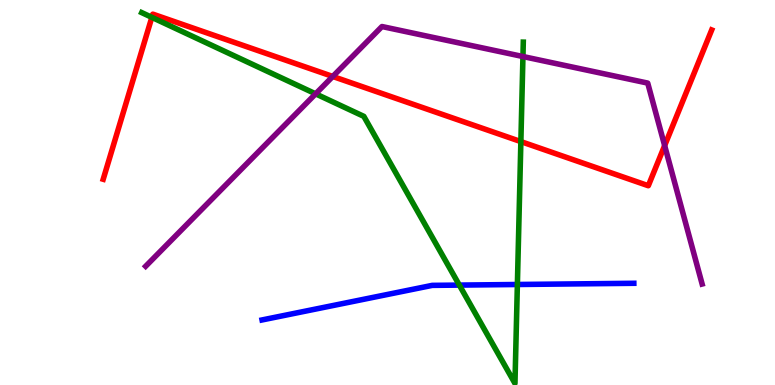[{'lines': ['blue', 'red'], 'intersections': []}, {'lines': ['green', 'red'], 'intersections': [{'x': 1.96, 'y': 9.55}, {'x': 6.72, 'y': 6.32}]}, {'lines': ['purple', 'red'], 'intersections': [{'x': 4.29, 'y': 8.01}, {'x': 8.58, 'y': 6.22}]}, {'lines': ['blue', 'green'], 'intersections': [{'x': 5.93, 'y': 2.59}, {'x': 6.68, 'y': 2.61}]}, {'lines': ['blue', 'purple'], 'intersections': []}, {'lines': ['green', 'purple'], 'intersections': [{'x': 4.07, 'y': 7.56}, {'x': 6.75, 'y': 8.53}]}]